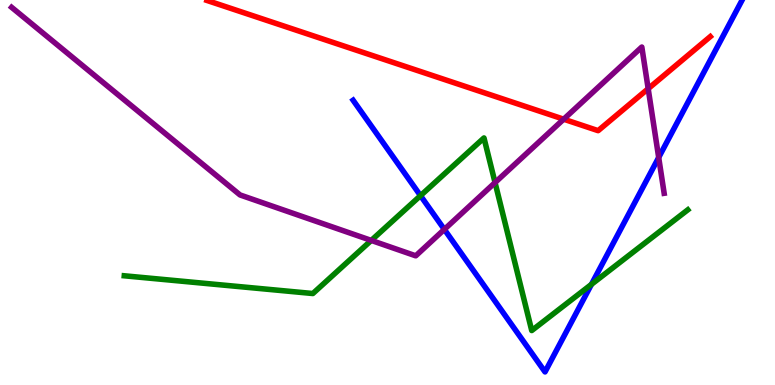[{'lines': ['blue', 'red'], 'intersections': []}, {'lines': ['green', 'red'], 'intersections': []}, {'lines': ['purple', 'red'], 'intersections': [{'x': 7.27, 'y': 6.9}, {'x': 8.36, 'y': 7.7}]}, {'lines': ['blue', 'green'], 'intersections': [{'x': 5.43, 'y': 4.92}, {'x': 7.63, 'y': 2.61}]}, {'lines': ['blue', 'purple'], 'intersections': [{'x': 5.73, 'y': 4.04}, {'x': 8.5, 'y': 5.91}]}, {'lines': ['green', 'purple'], 'intersections': [{'x': 4.79, 'y': 3.76}, {'x': 6.39, 'y': 5.26}]}]